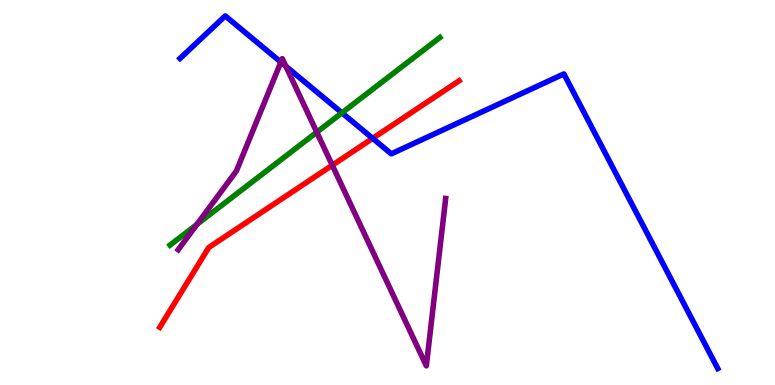[{'lines': ['blue', 'red'], 'intersections': [{'x': 4.81, 'y': 6.41}]}, {'lines': ['green', 'red'], 'intersections': []}, {'lines': ['purple', 'red'], 'intersections': [{'x': 4.29, 'y': 5.71}]}, {'lines': ['blue', 'green'], 'intersections': [{'x': 4.41, 'y': 7.07}]}, {'lines': ['blue', 'purple'], 'intersections': [{'x': 3.62, 'y': 8.39}, {'x': 3.69, 'y': 8.28}]}, {'lines': ['green', 'purple'], 'intersections': [{'x': 2.54, 'y': 4.17}, {'x': 4.09, 'y': 6.57}]}]